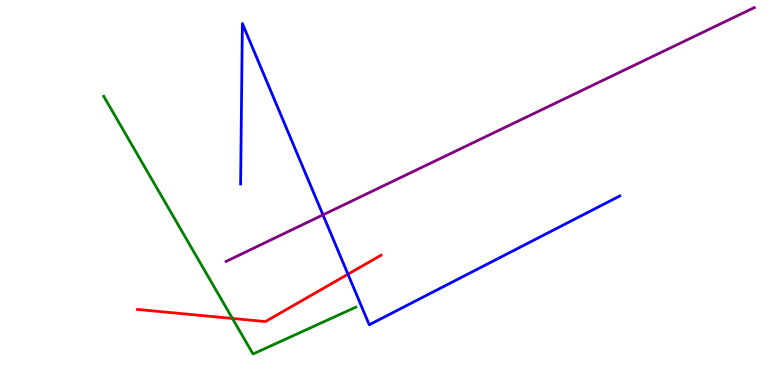[{'lines': ['blue', 'red'], 'intersections': [{'x': 4.49, 'y': 2.88}]}, {'lines': ['green', 'red'], 'intersections': [{'x': 3.0, 'y': 1.73}]}, {'lines': ['purple', 'red'], 'intersections': []}, {'lines': ['blue', 'green'], 'intersections': []}, {'lines': ['blue', 'purple'], 'intersections': [{'x': 4.17, 'y': 4.42}]}, {'lines': ['green', 'purple'], 'intersections': []}]